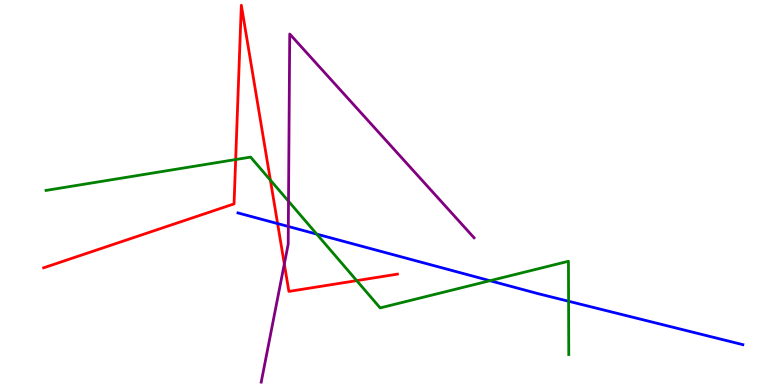[{'lines': ['blue', 'red'], 'intersections': [{'x': 3.58, 'y': 4.19}]}, {'lines': ['green', 'red'], 'intersections': [{'x': 3.04, 'y': 5.86}, {'x': 3.49, 'y': 5.32}, {'x': 4.6, 'y': 2.71}]}, {'lines': ['purple', 'red'], 'intersections': [{'x': 3.67, 'y': 3.14}]}, {'lines': ['blue', 'green'], 'intersections': [{'x': 4.09, 'y': 3.92}, {'x': 6.32, 'y': 2.71}, {'x': 7.34, 'y': 2.18}]}, {'lines': ['blue', 'purple'], 'intersections': [{'x': 3.72, 'y': 4.12}]}, {'lines': ['green', 'purple'], 'intersections': [{'x': 3.72, 'y': 4.77}]}]